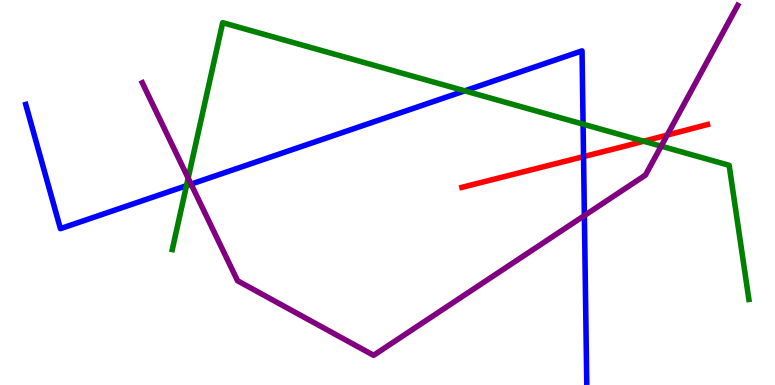[{'lines': ['blue', 'red'], 'intersections': [{'x': 7.53, 'y': 5.93}]}, {'lines': ['green', 'red'], 'intersections': [{'x': 8.31, 'y': 6.33}]}, {'lines': ['purple', 'red'], 'intersections': [{'x': 8.61, 'y': 6.49}]}, {'lines': ['blue', 'green'], 'intersections': [{'x': 2.41, 'y': 5.18}, {'x': 6.0, 'y': 7.64}, {'x': 7.52, 'y': 6.77}]}, {'lines': ['blue', 'purple'], 'intersections': [{'x': 2.47, 'y': 5.22}, {'x': 7.54, 'y': 4.4}]}, {'lines': ['green', 'purple'], 'intersections': [{'x': 2.43, 'y': 5.37}, {'x': 8.53, 'y': 6.2}]}]